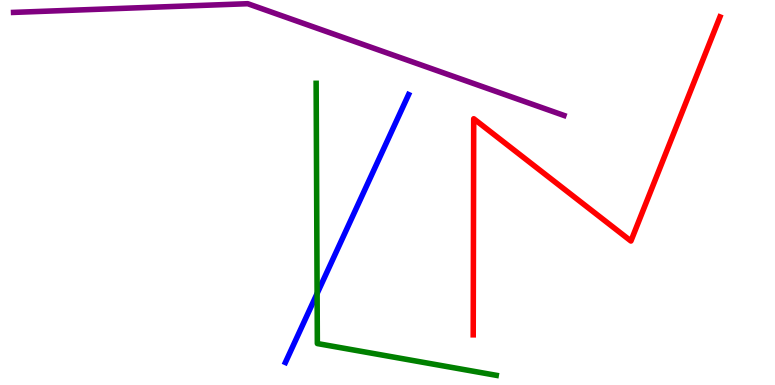[{'lines': ['blue', 'red'], 'intersections': []}, {'lines': ['green', 'red'], 'intersections': []}, {'lines': ['purple', 'red'], 'intersections': []}, {'lines': ['blue', 'green'], 'intersections': [{'x': 4.09, 'y': 2.38}]}, {'lines': ['blue', 'purple'], 'intersections': []}, {'lines': ['green', 'purple'], 'intersections': []}]